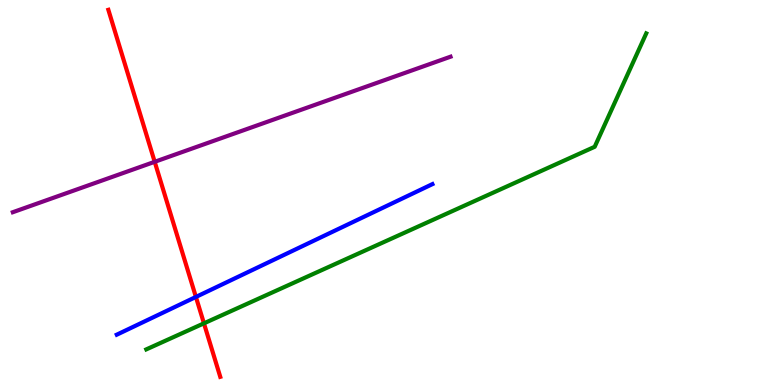[{'lines': ['blue', 'red'], 'intersections': [{'x': 2.53, 'y': 2.29}]}, {'lines': ['green', 'red'], 'intersections': [{'x': 2.63, 'y': 1.6}]}, {'lines': ['purple', 'red'], 'intersections': [{'x': 2.0, 'y': 5.8}]}, {'lines': ['blue', 'green'], 'intersections': []}, {'lines': ['blue', 'purple'], 'intersections': []}, {'lines': ['green', 'purple'], 'intersections': []}]